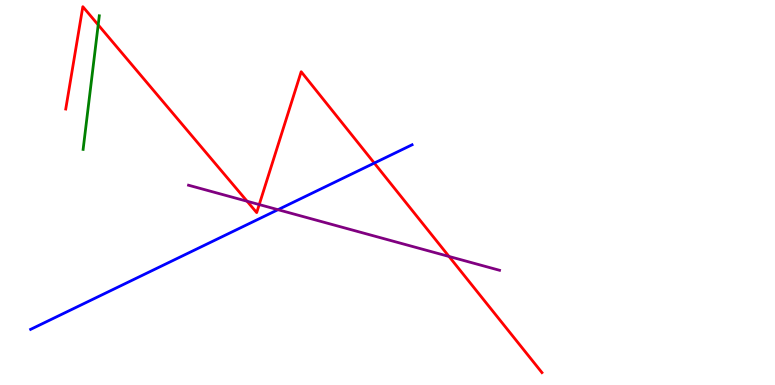[{'lines': ['blue', 'red'], 'intersections': [{'x': 4.83, 'y': 5.76}]}, {'lines': ['green', 'red'], 'intersections': [{'x': 1.27, 'y': 9.35}]}, {'lines': ['purple', 'red'], 'intersections': [{'x': 3.19, 'y': 4.77}, {'x': 3.34, 'y': 4.69}, {'x': 5.79, 'y': 3.34}]}, {'lines': ['blue', 'green'], 'intersections': []}, {'lines': ['blue', 'purple'], 'intersections': [{'x': 3.59, 'y': 4.55}]}, {'lines': ['green', 'purple'], 'intersections': []}]